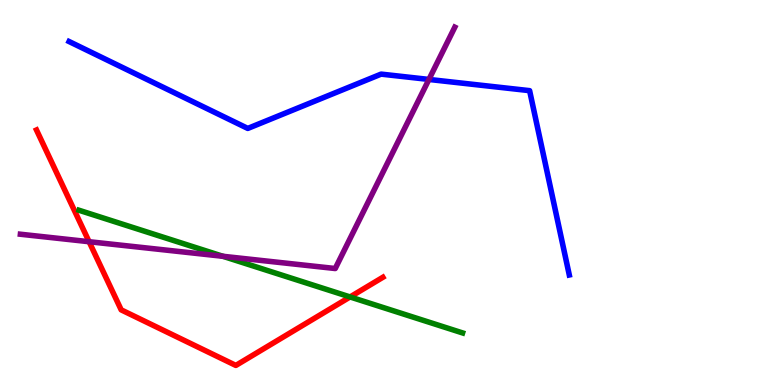[{'lines': ['blue', 'red'], 'intersections': []}, {'lines': ['green', 'red'], 'intersections': [{'x': 4.52, 'y': 2.29}]}, {'lines': ['purple', 'red'], 'intersections': [{'x': 1.15, 'y': 3.72}]}, {'lines': ['blue', 'green'], 'intersections': []}, {'lines': ['blue', 'purple'], 'intersections': [{'x': 5.53, 'y': 7.94}]}, {'lines': ['green', 'purple'], 'intersections': [{'x': 2.88, 'y': 3.34}]}]